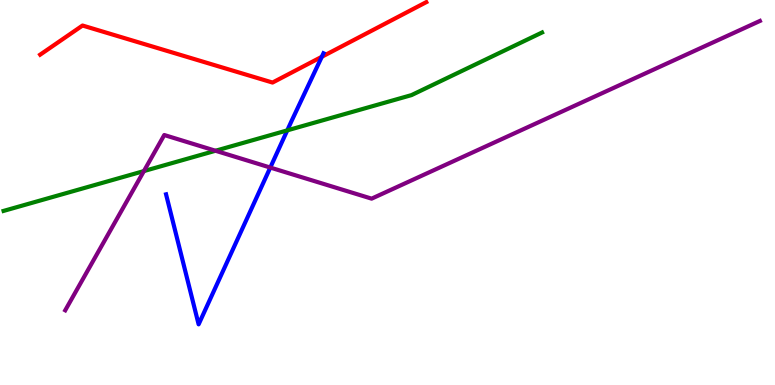[{'lines': ['blue', 'red'], 'intersections': [{'x': 4.15, 'y': 8.53}]}, {'lines': ['green', 'red'], 'intersections': []}, {'lines': ['purple', 'red'], 'intersections': []}, {'lines': ['blue', 'green'], 'intersections': [{'x': 3.71, 'y': 6.61}]}, {'lines': ['blue', 'purple'], 'intersections': [{'x': 3.49, 'y': 5.65}]}, {'lines': ['green', 'purple'], 'intersections': [{'x': 1.86, 'y': 5.56}, {'x': 2.78, 'y': 6.08}]}]